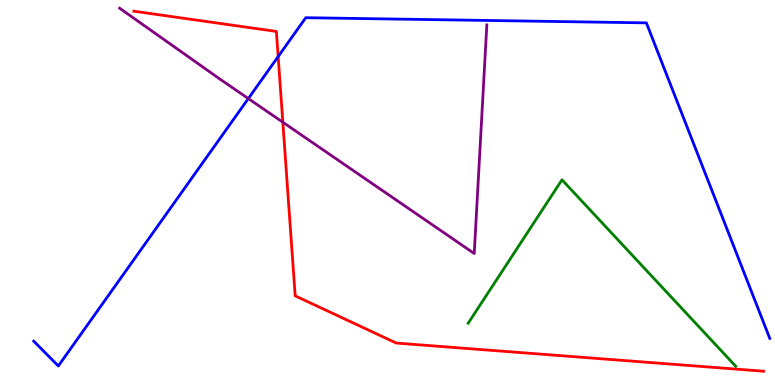[{'lines': ['blue', 'red'], 'intersections': [{'x': 3.59, 'y': 8.53}]}, {'lines': ['green', 'red'], 'intersections': []}, {'lines': ['purple', 'red'], 'intersections': [{'x': 3.65, 'y': 6.83}]}, {'lines': ['blue', 'green'], 'intersections': []}, {'lines': ['blue', 'purple'], 'intersections': [{'x': 3.2, 'y': 7.44}]}, {'lines': ['green', 'purple'], 'intersections': []}]